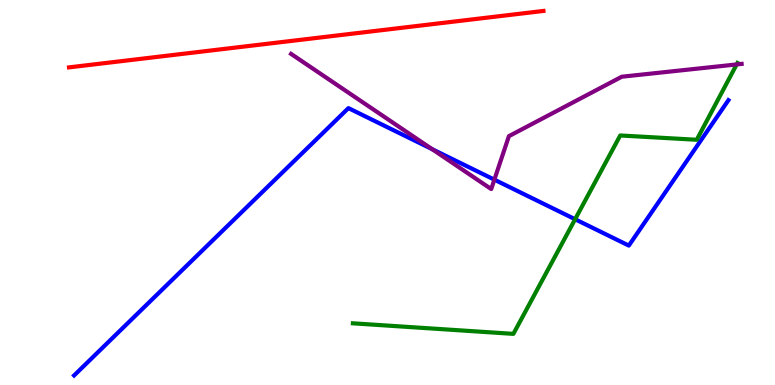[{'lines': ['blue', 'red'], 'intersections': []}, {'lines': ['green', 'red'], 'intersections': []}, {'lines': ['purple', 'red'], 'intersections': []}, {'lines': ['blue', 'green'], 'intersections': [{'x': 7.42, 'y': 4.31}]}, {'lines': ['blue', 'purple'], 'intersections': [{'x': 5.58, 'y': 6.13}, {'x': 6.38, 'y': 5.33}]}, {'lines': ['green', 'purple'], 'intersections': [{'x': 9.51, 'y': 8.33}]}]